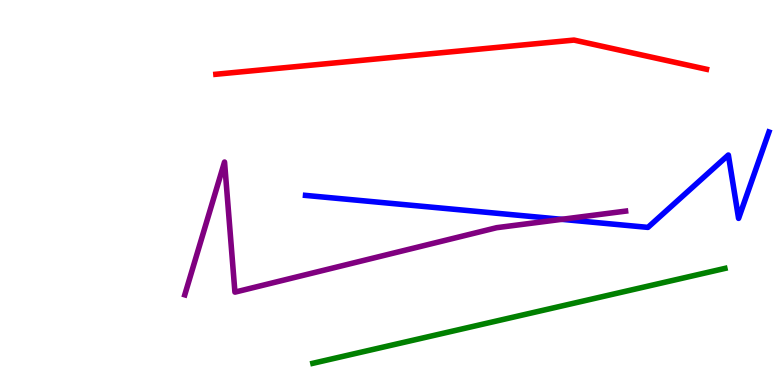[{'lines': ['blue', 'red'], 'intersections': []}, {'lines': ['green', 'red'], 'intersections': []}, {'lines': ['purple', 'red'], 'intersections': []}, {'lines': ['blue', 'green'], 'intersections': []}, {'lines': ['blue', 'purple'], 'intersections': [{'x': 7.25, 'y': 4.3}]}, {'lines': ['green', 'purple'], 'intersections': []}]